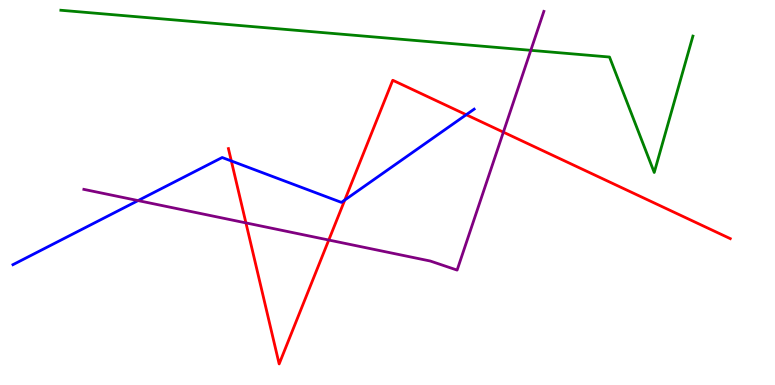[{'lines': ['blue', 'red'], 'intersections': [{'x': 2.98, 'y': 5.82}, {'x': 4.45, 'y': 4.8}, {'x': 6.02, 'y': 7.02}]}, {'lines': ['green', 'red'], 'intersections': []}, {'lines': ['purple', 'red'], 'intersections': [{'x': 3.17, 'y': 4.21}, {'x': 4.24, 'y': 3.77}, {'x': 6.5, 'y': 6.57}]}, {'lines': ['blue', 'green'], 'intersections': []}, {'lines': ['blue', 'purple'], 'intersections': [{'x': 1.78, 'y': 4.79}]}, {'lines': ['green', 'purple'], 'intersections': [{'x': 6.85, 'y': 8.69}]}]